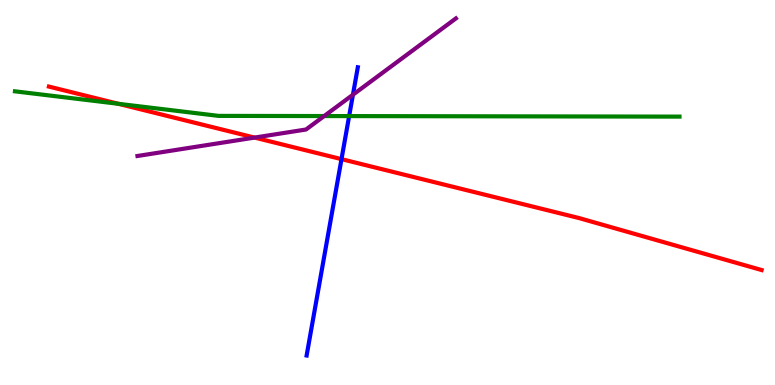[{'lines': ['blue', 'red'], 'intersections': [{'x': 4.41, 'y': 5.87}]}, {'lines': ['green', 'red'], 'intersections': [{'x': 1.53, 'y': 7.3}]}, {'lines': ['purple', 'red'], 'intersections': [{'x': 3.29, 'y': 6.43}]}, {'lines': ['blue', 'green'], 'intersections': [{'x': 4.51, 'y': 6.98}]}, {'lines': ['blue', 'purple'], 'intersections': [{'x': 4.55, 'y': 7.54}]}, {'lines': ['green', 'purple'], 'intersections': [{'x': 4.18, 'y': 6.99}]}]